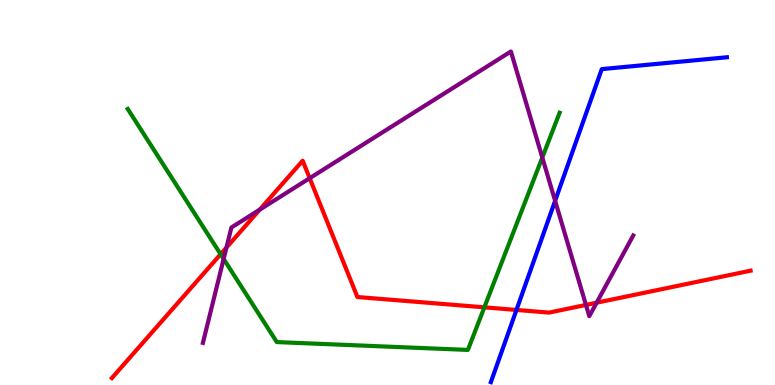[{'lines': ['blue', 'red'], 'intersections': [{'x': 6.66, 'y': 1.95}]}, {'lines': ['green', 'red'], 'intersections': [{'x': 2.85, 'y': 3.4}, {'x': 6.25, 'y': 2.02}]}, {'lines': ['purple', 'red'], 'intersections': [{'x': 2.92, 'y': 3.57}, {'x': 3.35, 'y': 4.55}, {'x': 4.0, 'y': 5.37}, {'x': 7.56, 'y': 2.08}, {'x': 7.7, 'y': 2.14}]}, {'lines': ['blue', 'green'], 'intersections': []}, {'lines': ['blue', 'purple'], 'intersections': [{'x': 7.16, 'y': 4.78}]}, {'lines': ['green', 'purple'], 'intersections': [{'x': 2.89, 'y': 3.27}, {'x': 7.0, 'y': 5.91}]}]